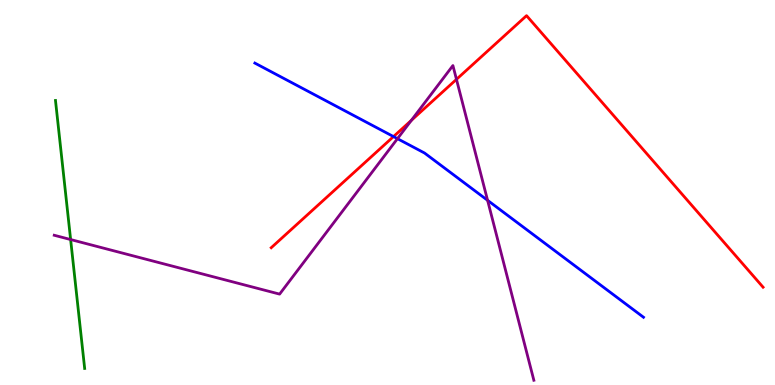[{'lines': ['blue', 'red'], 'intersections': [{'x': 5.08, 'y': 6.45}]}, {'lines': ['green', 'red'], 'intersections': []}, {'lines': ['purple', 'red'], 'intersections': [{'x': 5.31, 'y': 6.87}, {'x': 5.89, 'y': 7.94}]}, {'lines': ['blue', 'green'], 'intersections': []}, {'lines': ['blue', 'purple'], 'intersections': [{'x': 5.13, 'y': 6.4}, {'x': 6.29, 'y': 4.8}]}, {'lines': ['green', 'purple'], 'intersections': [{'x': 0.911, 'y': 3.78}]}]